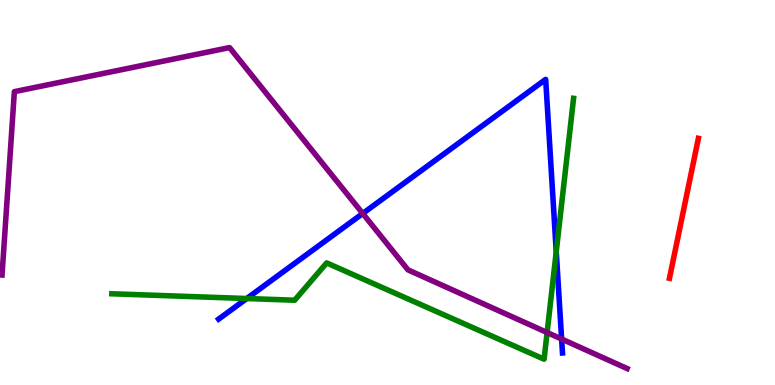[{'lines': ['blue', 'red'], 'intersections': []}, {'lines': ['green', 'red'], 'intersections': []}, {'lines': ['purple', 'red'], 'intersections': []}, {'lines': ['blue', 'green'], 'intersections': [{'x': 3.18, 'y': 2.25}, {'x': 7.18, 'y': 3.46}]}, {'lines': ['blue', 'purple'], 'intersections': [{'x': 4.68, 'y': 4.45}, {'x': 7.25, 'y': 1.19}]}, {'lines': ['green', 'purple'], 'intersections': [{'x': 7.06, 'y': 1.36}]}]